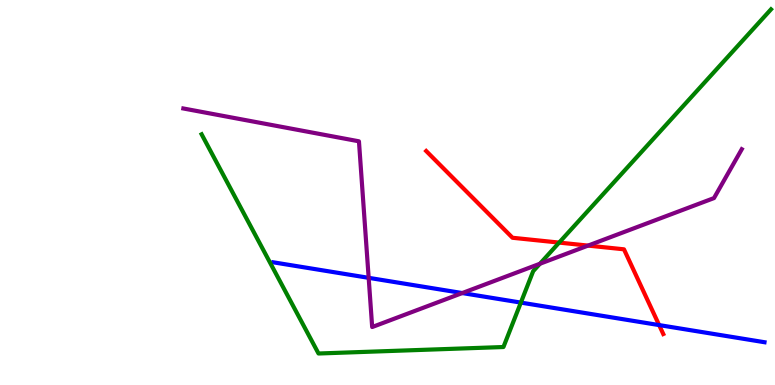[{'lines': ['blue', 'red'], 'intersections': [{'x': 8.5, 'y': 1.56}]}, {'lines': ['green', 'red'], 'intersections': [{'x': 7.21, 'y': 3.7}]}, {'lines': ['purple', 'red'], 'intersections': [{'x': 7.59, 'y': 3.62}]}, {'lines': ['blue', 'green'], 'intersections': [{'x': 6.72, 'y': 2.14}]}, {'lines': ['blue', 'purple'], 'intersections': [{'x': 4.76, 'y': 2.78}, {'x': 5.96, 'y': 2.39}]}, {'lines': ['green', 'purple'], 'intersections': [{'x': 6.97, 'y': 3.15}]}]